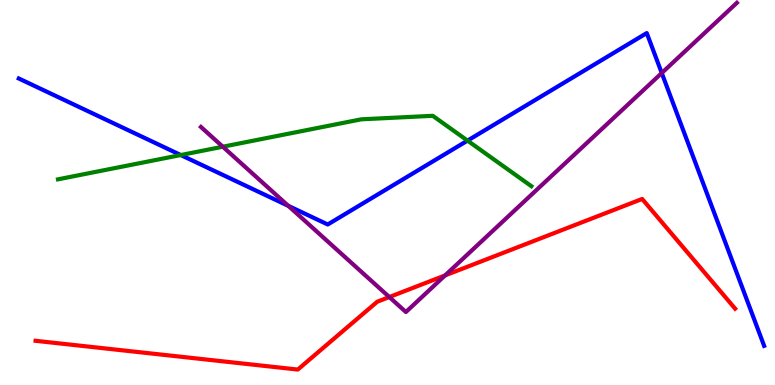[{'lines': ['blue', 'red'], 'intersections': []}, {'lines': ['green', 'red'], 'intersections': []}, {'lines': ['purple', 'red'], 'intersections': [{'x': 5.02, 'y': 2.28}, {'x': 5.74, 'y': 2.85}]}, {'lines': ['blue', 'green'], 'intersections': [{'x': 2.33, 'y': 5.97}, {'x': 6.03, 'y': 6.35}]}, {'lines': ['blue', 'purple'], 'intersections': [{'x': 3.72, 'y': 4.65}, {'x': 8.54, 'y': 8.1}]}, {'lines': ['green', 'purple'], 'intersections': [{'x': 2.88, 'y': 6.19}]}]